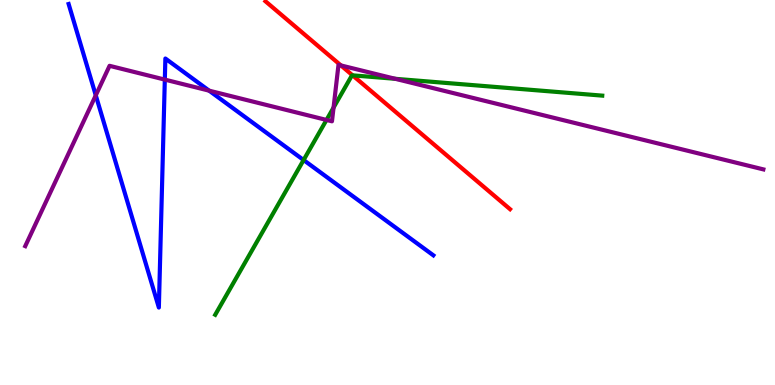[{'lines': ['blue', 'red'], 'intersections': []}, {'lines': ['green', 'red'], 'intersections': [{'x': 4.55, 'y': 8.04}]}, {'lines': ['purple', 'red'], 'intersections': [{'x': 4.4, 'y': 8.3}]}, {'lines': ['blue', 'green'], 'intersections': [{'x': 3.92, 'y': 5.84}]}, {'lines': ['blue', 'purple'], 'intersections': [{'x': 1.24, 'y': 7.52}, {'x': 2.13, 'y': 7.93}, {'x': 2.7, 'y': 7.65}]}, {'lines': ['green', 'purple'], 'intersections': [{'x': 4.21, 'y': 6.88}, {'x': 4.3, 'y': 7.21}, {'x': 5.1, 'y': 7.95}]}]